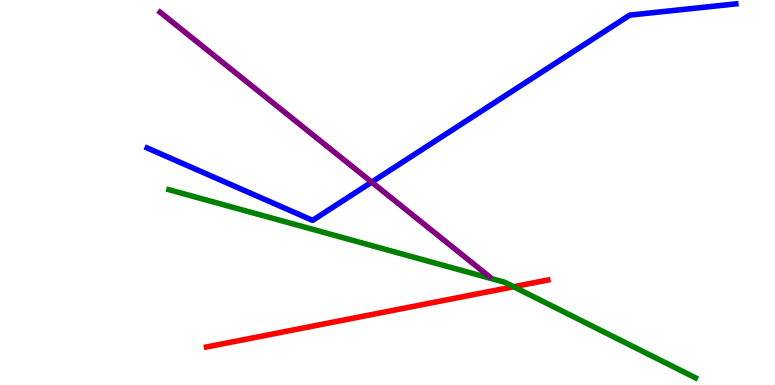[{'lines': ['blue', 'red'], 'intersections': []}, {'lines': ['green', 'red'], 'intersections': [{'x': 6.63, 'y': 2.55}]}, {'lines': ['purple', 'red'], 'intersections': []}, {'lines': ['blue', 'green'], 'intersections': []}, {'lines': ['blue', 'purple'], 'intersections': [{'x': 4.8, 'y': 5.27}]}, {'lines': ['green', 'purple'], 'intersections': []}]